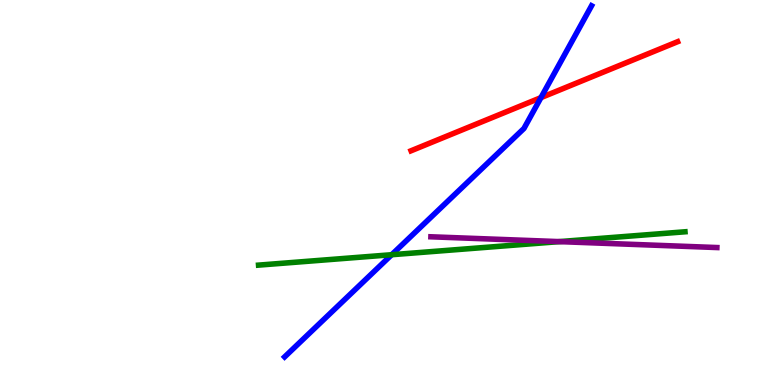[{'lines': ['blue', 'red'], 'intersections': [{'x': 6.98, 'y': 7.46}]}, {'lines': ['green', 'red'], 'intersections': []}, {'lines': ['purple', 'red'], 'intersections': []}, {'lines': ['blue', 'green'], 'intersections': [{'x': 5.05, 'y': 3.38}]}, {'lines': ['blue', 'purple'], 'intersections': []}, {'lines': ['green', 'purple'], 'intersections': [{'x': 7.22, 'y': 3.72}]}]